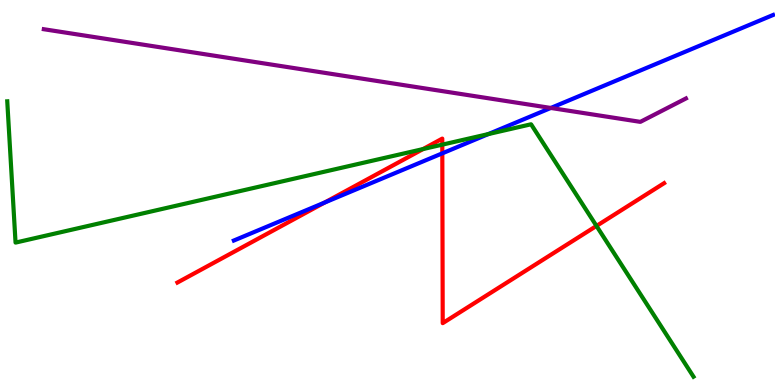[{'lines': ['blue', 'red'], 'intersections': [{'x': 4.19, 'y': 4.74}, {'x': 5.71, 'y': 6.02}]}, {'lines': ['green', 'red'], 'intersections': [{'x': 5.46, 'y': 6.13}, {'x': 5.71, 'y': 6.24}, {'x': 7.7, 'y': 4.13}]}, {'lines': ['purple', 'red'], 'intersections': []}, {'lines': ['blue', 'green'], 'intersections': [{'x': 6.3, 'y': 6.52}]}, {'lines': ['blue', 'purple'], 'intersections': [{'x': 7.11, 'y': 7.2}]}, {'lines': ['green', 'purple'], 'intersections': []}]